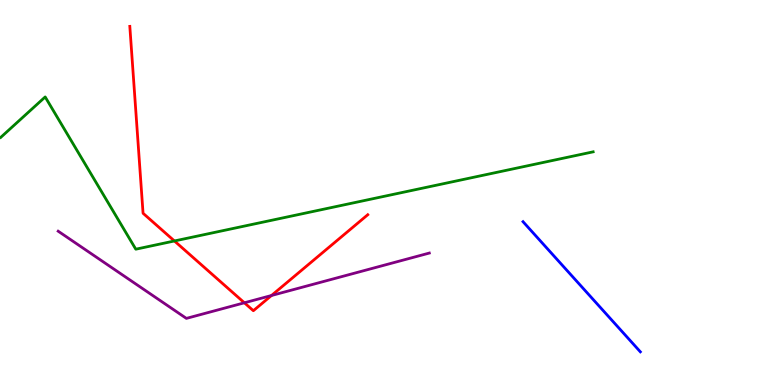[{'lines': ['blue', 'red'], 'intersections': []}, {'lines': ['green', 'red'], 'intersections': [{'x': 2.25, 'y': 3.74}]}, {'lines': ['purple', 'red'], 'intersections': [{'x': 3.15, 'y': 2.14}, {'x': 3.5, 'y': 2.32}]}, {'lines': ['blue', 'green'], 'intersections': []}, {'lines': ['blue', 'purple'], 'intersections': []}, {'lines': ['green', 'purple'], 'intersections': []}]